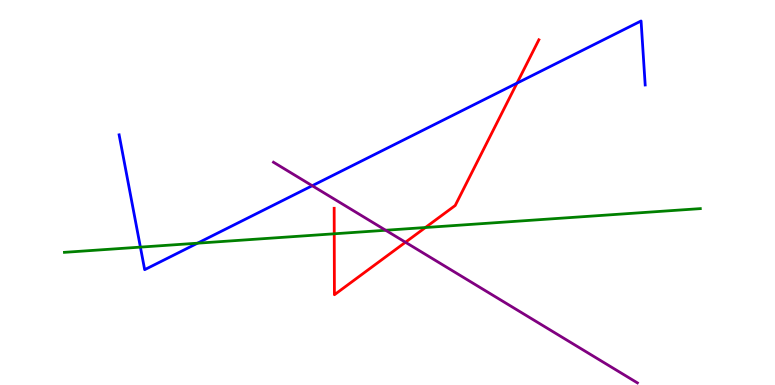[{'lines': ['blue', 'red'], 'intersections': [{'x': 6.67, 'y': 7.84}]}, {'lines': ['green', 'red'], 'intersections': [{'x': 4.31, 'y': 3.93}, {'x': 5.49, 'y': 4.09}]}, {'lines': ['purple', 'red'], 'intersections': [{'x': 5.23, 'y': 3.71}]}, {'lines': ['blue', 'green'], 'intersections': [{'x': 1.81, 'y': 3.58}, {'x': 2.55, 'y': 3.68}]}, {'lines': ['blue', 'purple'], 'intersections': [{'x': 4.03, 'y': 5.18}]}, {'lines': ['green', 'purple'], 'intersections': [{'x': 4.98, 'y': 4.02}]}]